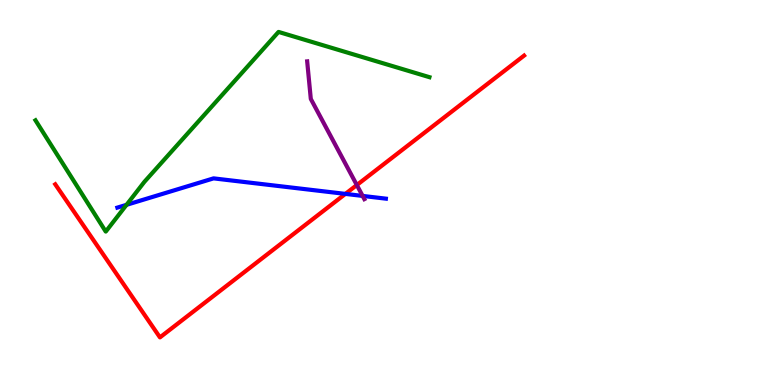[{'lines': ['blue', 'red'], 'intersections': [{'x': 4.46, 'y': 4.96}]}, {'lines': ['green', 'red'], 'intersections': []}, {'lines': ['purple', 'red'], 'intersections': [{'x': 4.6, 'y': 5.19}]}, {'lines': ['blue', 'green'], 'intersections': [{'x': 1.63, 'y': 4.68}]}, {'lines': ['blue', 'purple'], 'intersections': [{'x': 4.68, 'y': 4.91}]}, {'lines': ['green', 'purple'], 'intersections': []}]